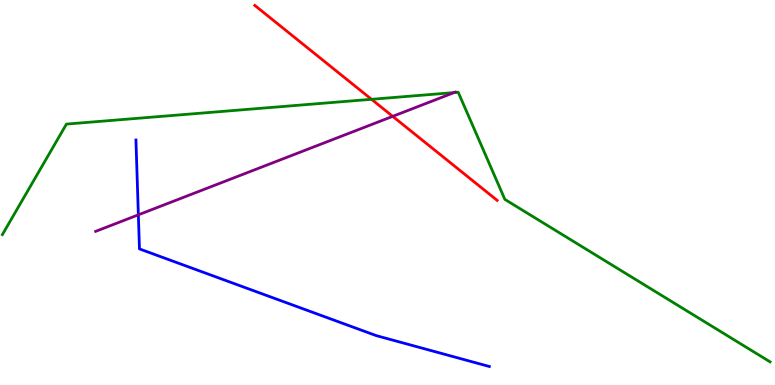[{'lines': ['blue', 'red'], 'intersections': []}, {'lines': ['green', 'red'], 'intersections': [{'x': 4.79, 'y': 7.42}]}, {'lines': ['purple', 'red'], 'intersections': [{'x': 5.07, 'y': 6.98}]}, {'lines': ['blue', 'green'], 'intersections': []}, {'lines': ['blue', 'purple'], 'intersections': [{'x': 1.79, 'y': 4.42}]}, {'lines': ['green', 'purple'], 'intersections': [{'x': 5.86, 'y': 7.6}]}]